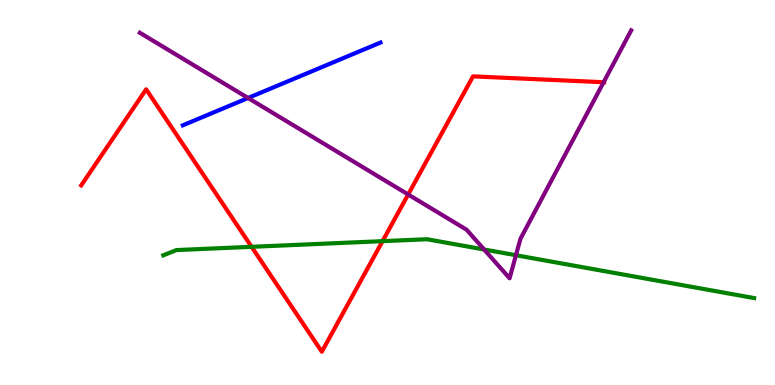[{'lines': ['blue', 'red'], 'intersections': []}, {'lines': ['green', 'red'], 'intersections': [{'x': 3.25, 'y': 3.59}, {'x': 4.94, 'y': 3.74}]}, {'lines': ['purple', 'red'], 'intersections': [{'x': 5.27, 'y': 4.95}, {'x': 7.79, 'y': 7.86}]}, {'lines': ['blue', 'green'], 'intersections': []}, {'lines': ['blue', 'purple'], 'intersections': [{'x': 3.2, 'y': 7.45}]}, {'lines': ['green', 'purple'], 'intersections': [{'x': 6.25, 'y': 3.52}, {'x': 6.66, 'y': 3.37}]}]